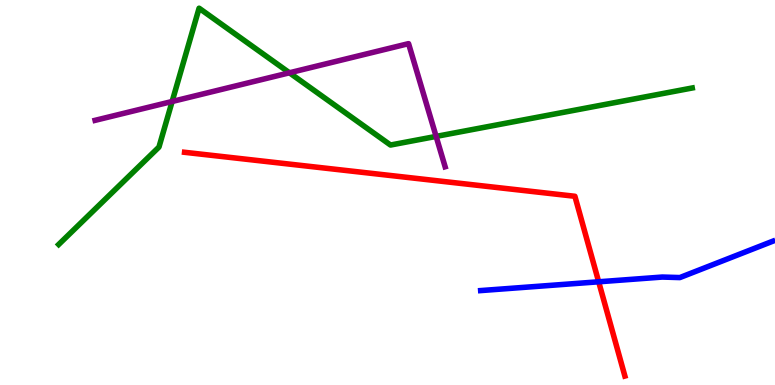[{'lines': ['blue', 'red'], 'intersections': [{'x': 7.72, 'y': 2.68}]}, {'lines': ['green', 'red'], 'intersections': []}, {'lines': ['purple', 'red'], 'intersections': []}, {'lines': ['blue', 'green'], 'intersections': []}, {'lines': ['blue', 'purple'], 'intersections': []}, {'lines': ['green', 'purple'], 'intersections': [{'x': 2.22, 'y': 7.36}, {'x': 3.73, 'y': 8.11}, {'x': 5.63, 'y': 6.46}]}]